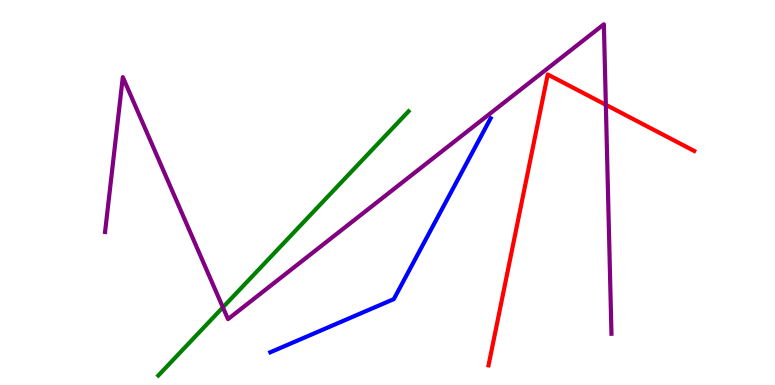[{'lines': ['blue', 'red'], 'intersections': []}, {'lines': ['green', 'red'], 'intersections': []}, {'lines': ['purple', 'red'], 'intersections': [{'x': 7.82, 'y': 7.28}]}, {'lines': ['blue', 'green'], 'intersections': []}, {'lines': ['blue', 'purple'], 'intersections': []}, {'lines': ['green', 'purple'], 'intersections': [{'x': 2.88, 'y': 2.02}]}]